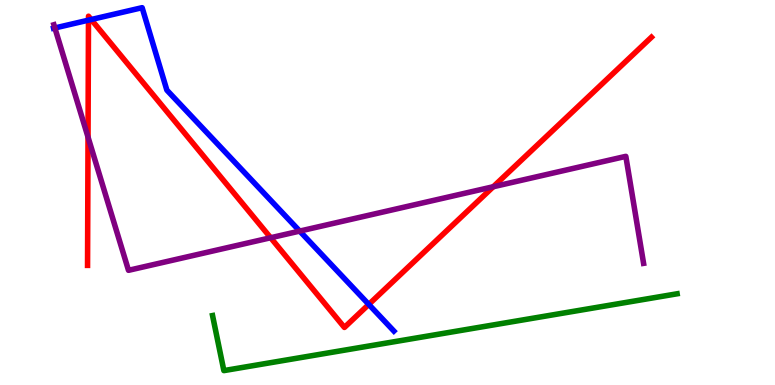[{'lines': ['blue', 'red'], 'intersections': [{'x': 1.14, 'y': 9.48}, {'x': 1.18, 'y': 9.49}, {'x': 4.76, 'y': 2.09}]}, {'lines': ['green', 'red'], 'intersections': []}, {'lines': ['purple', 'red'], 'intersections': [{'x': 1.14, 'y': 6.44}, {'x': 3.49, 'y': 3.82}, {'x': 6.36, 'y': 5.15}]}, {'lines': ['blue', 'green'], 'intersections': []}, {'lines': ['blue', 'purple'], 'intersections': [{'x': 0.708, 'y': 9.27}, {'x': 3.87, 'y': 4.0}]}, {'lines': ['green', 'purple'], 'intersections': []}]